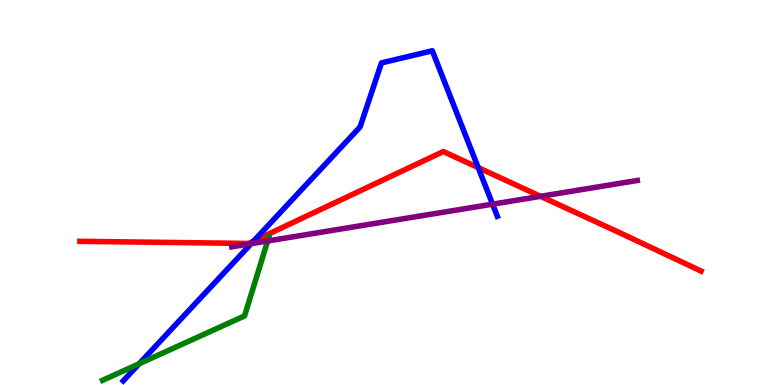[{'lines': ['blue', 'red'], 'intersections': [{'x': 3.27, 'y': 3.74}, {'x': 6.17, 'y': 5.65}]}, {'lines': ['green', 'red'], 'intersections': []}, {'lines': ['purple', 'red'], 'intersections': [{'x': 6.98, 'y': 4.9}]}, {'lines': ['blue', 'green'], 'intersections': [{'x': 1.8, 'y': 0.553}]}, {'lines': ['blue', 'purple'], 'intersections': [{'x': 3.24, 'y': 3.67}, {'x': 6.36, 'y': 4.7}]}, {'lines': ['green', 'purple'], 'intersections': [{'x': 3.45, 'y': 3.74}]}]